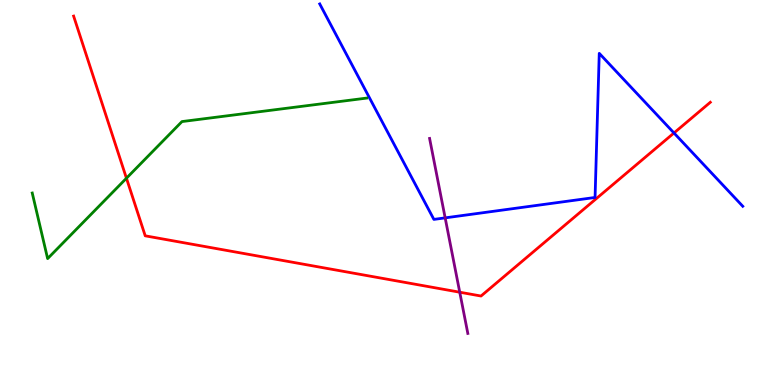[{'lines': ['blue', 'red'], 'intersections': [{'x': 8.7, 'y': 6.55}]}, {'lines': ['green', 'red'], 'intersections': [{'x': 1.63, 'y': 5.37}]}, {'lines': ['purple', 'red'], 'intersections': [{'x': 5.93, 'y': 2.41}]}, {'lines': ['blue', 'green'], 'intersections': []}, {'lines': ['blue', 'purple'], 'intersections': [{'x': 5.74, 'y': 4.34}]}, {'lines': ['green', 'purple'], 'intersections': []}]